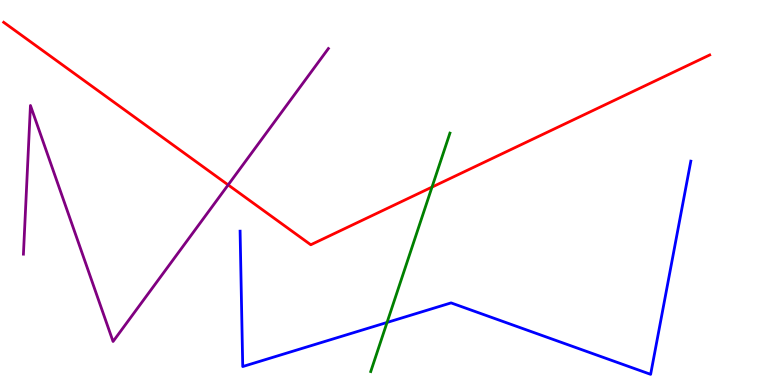[{'lines': ['blue', 'red'], 'intersections': []}, {'lines': ['green', 'red'], 'intersections': [{'x': 5.57, 'y': 5.14}]}, {'lines': ['purple', 'red'], 'intersections': [{'x': 2.94, 'y': 5.2}]}, {'lines': ['blue', 'green'], 'intersections': [{'x': 4.99, 'y': 1.62}]}, {'lines': ['blue', 'purple'], 'intersections': []}, {'lines': ['green', 'purple'], 'intersections': []}]